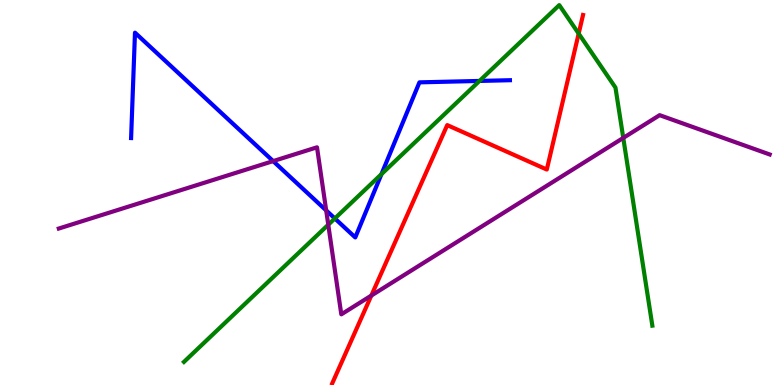[{'lines': ['blue', 'red'], 'intersections': []}, {'lines': ['green', 'red'], 'intersections': [{'x': 7.47, 'y': 9.13}]}, {'lines': ['purple', 'red'], 'intersections': [{'x': 4.79, 'y': 2.32}]}, {'lines': ['blue', 'green'], 'intersections': [{'x': 4.32, 'y': 4.33}, {'x': 4.92, 'y': 5.48}, {'x': 6.19, 'y': 7.9}]}, {'lines': ['blue', 'purple'], 'intersections': [{'x': 3.52, 'y': 5.82}, {'x': 4.21, 'y': 4.54}]}, {'lines': ['green', 'purple'], 'intersections': [{'x': 4.24, 'y': 4.16}, {'x': 8.04, 'y': 6.42}]}]